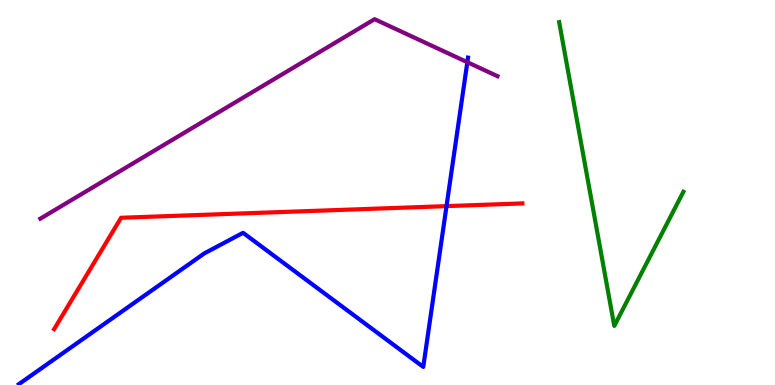[{'lines': ['blue', 'red'], 'intersections': [{'x': 5.76, 'y': 4.65}]}, {'lines': ['green', 'red'], 'intersections': []}, {'lines': ['purple', 'red'], 'intersections': []}, {'lines': ['blue', 'green'], 'intersections': []}, {'lines': ['blue', 'purple'], 'intersections': [{'x': 6.03, 'y': 8.38}]}, {'lines': ['green', 'purple'], 'intersections': []}]